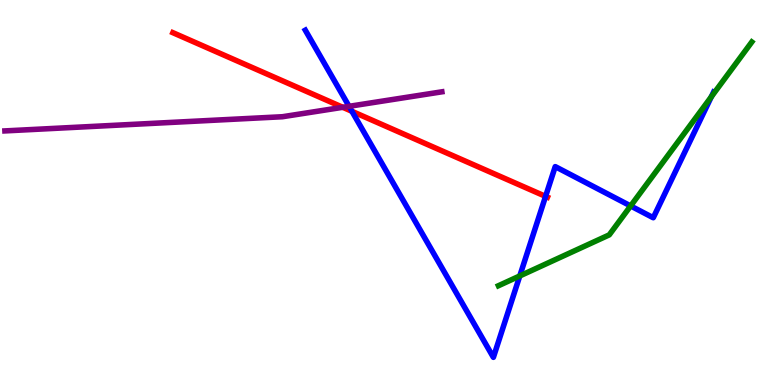[{'lines': ['blue', 'red'], 'intersections': [{'x': 4.54, 'y': 7.11}, {'x': 7.04, 'y': 4.9}]}, {'lines': ['green', 'red'], 'intersections': []}, {'lines': ['purple', 'red'], 'intersections': [{'x': 4.42, 'y': 7.21}]}, {'lines': ['blue', 'green'], 'intersections': [{'x': 6.71, 'y': 2.83}, {'x': 8.14, 'y': 4.65}, {'x': 9.18, 'y': 7.49}]}, {'lines': ['blue', 'purple'], 'intersections': [{'x': 4.5, 'y': 7.24}]}, {'lines': ['green', 'purple'], 'intersections': []}]